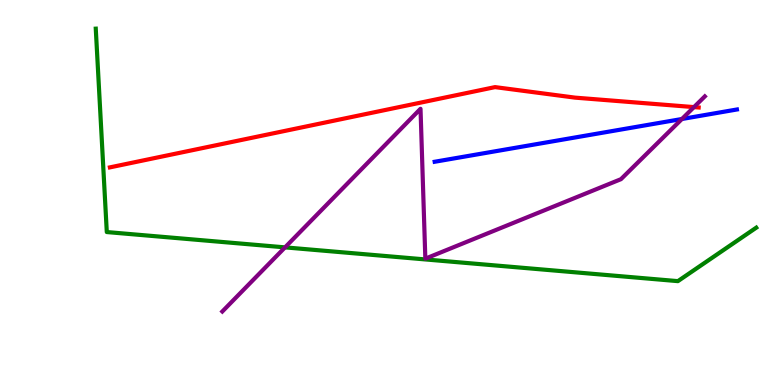[{'lines': ['blue', 'red'], 'intersections': []}, {'lines': ['green', 'red'], 'intersections': []}, {'lines': ['purple', 'red'], 'intersections': [{'x': 8.95, 'y': 7.22}]}, {'lines': ['blue', 'green'], 'intersections': []}, {'lines': ['blue', 'purple'], 'intersections': [{'x': 8.8, 'y': 6.91}]}, {'lines': ['green', 'purple'], 'intersections': [{'x': 3.68, 'y': 3.57}]}]